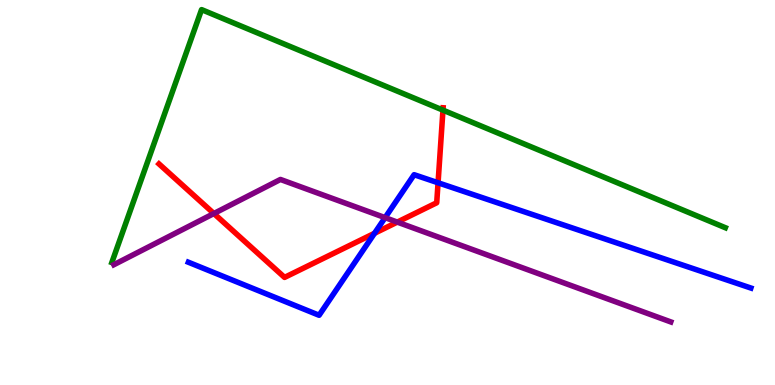[{'lines': ['blue', 'red'], 'intersections': [{'x': 4.83, 'y': 3.94}, {'x': 5.65, 'y': 5.25}]}, {'lines': ['green', 'red'], 'intersections': [{'x': 5.72, 'y': 7.14}]}, {'lines': ['purple', 'red'], 'intersections': [{'x': 2.76, 'y': 4.45}, {'x': 5.13, 'y': 4.23}]}, {'lines': ['blue', 'green'], 'intersections': []}, {'lines': ['blue', 'purple'], 'intersections': [{'x': 4.97, 'y': 4.35}]}, {'lines': ['green', 'purple'], 'intersections': []}]